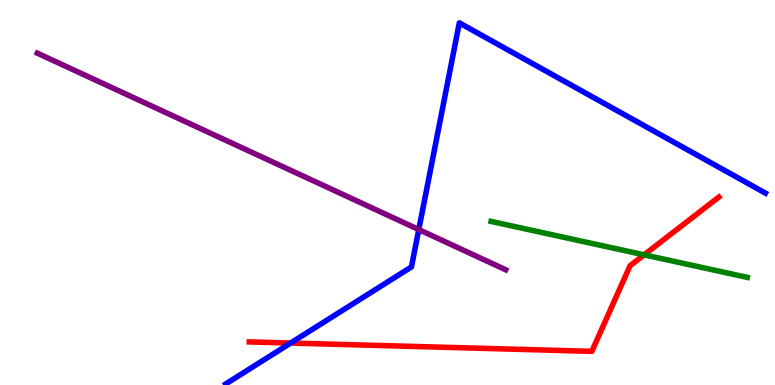[{'lines': ['blue', 'red'], 'intersections': [{'x': 3.75, 'y': 1.09}]}, {'lines': ['green', 'red'], 'intersections': [{'x': 8.31, 'y': 3.38}]}, {'lines': ['purple', 'red'], 'intersections': []}, {'lines': ['blue', 'green'], 'intersections': []}, {'lines': ['blue', 'purple'], 'intersections': [{'x': 5.4, 'y': 4.04}]}, {'lines': ['green', 'purple'], 'intersections': []}]